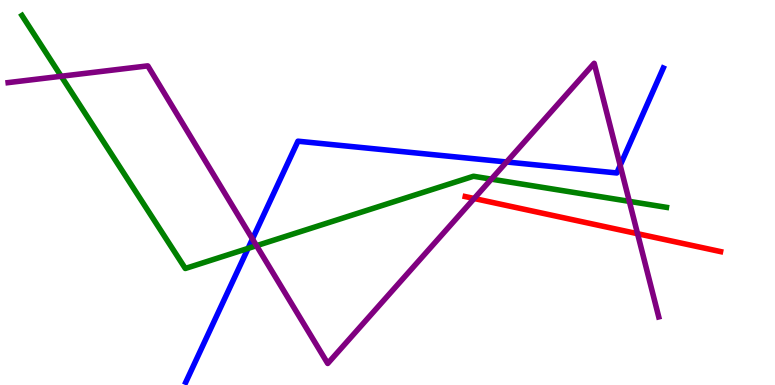[{'lines': ['blue', 'red'], 'intersections': []}, {'lines': ['green', 'red'], 'intersections': []}, {'lines': ['purple', 'red'], 'intersections': [{'x': 6.12, 'y': 4.84}, {'x': 8.23, 'y': 3.93}]}, {'lines': ['blue', 'green'], 'intersections': [{'x': 3.2, 'y': 3.55}]}, {'lines': ['blue', 'purple'], 'intersections': [{'x': 3.26, 'y': 3.79}, {'x': 6.54, 'y': 5.79}, {'x': 8.0, 'y': 5.7}]}, {'lines': ['green', 'purple'], 'intersections': [{'x': 0.79, 'y': 8.02}, {'x': 3.31, 'y': 3.62}, {'x': 6.34, 'y': 5.35}, {'x': 8.12, 'y': 4.77}]}]